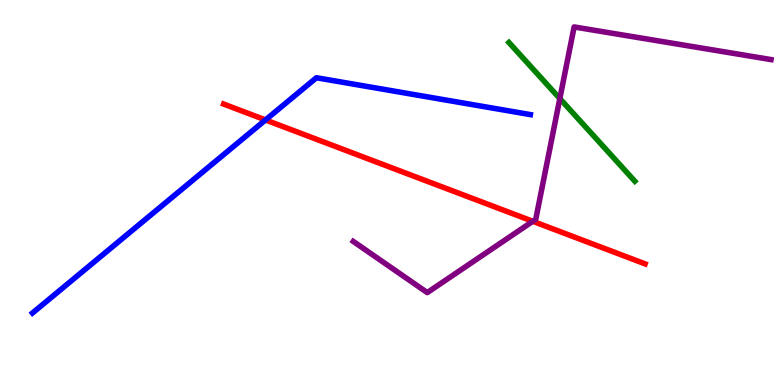[{'lines': ['blue', 'red'], 'intersections': [{'x': 3.43, 'y': 6.88}]}, {'lines': ['green', 'red'], 'intersections': []}, {'lines': ['purple', 'red'], 'intersections': [{'x': 6.87, 'y': 4.25}]}, {'lines': ['blue', 'green'], 'intersections': []}, {'lines': ['blue', 'purple'], 'intersections': []}, {'lines': ['green', 'purple'], 'intersections': [{'x': 7.22, 'y': 7.44}]}]